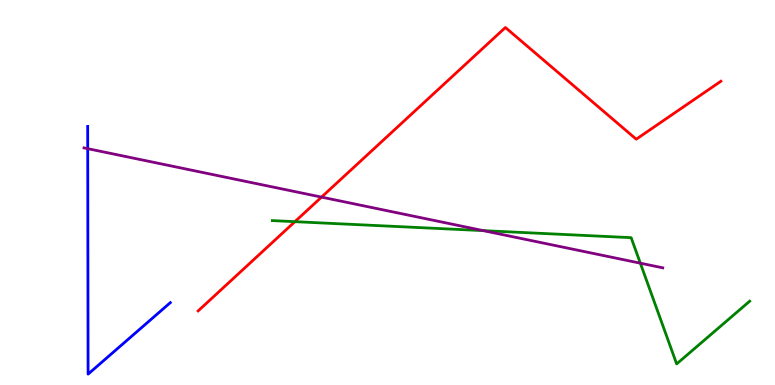[{'lines': ['blue', 'red'], 'intersections': []}, {'lines': ['green', 'red'], 'intersections': [{'x': 3.81, 'y': 4.24}]}, {'lines': ['purple', 'red'], 'intersections': [{'x': 4.15, 'y': 4.88}]}, {'lines': ['blue', 'green'], 'intersections': []}, {'lines': ['blue', 'purple'], 'intersections': [{'x': 1.13, 'y': 6.14}]}, {'lines': ['green', 'purple'], 'intersections': [{'x': 6.24, 'y': 4.01}, {'x': 8.26, 'y': 3.16}]}]